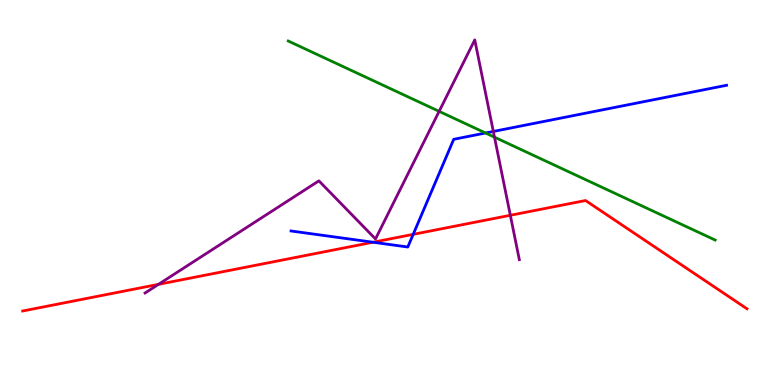[{'lines': ['blue', 'red'], 'intersections': [{'x': 4.81, 'y': 3.71}, {'x': 5.33, 'y': 3.91}]}, {'lines': ['green', 'red'], 'intersections': []}, {'lines': ['purple', 'red'], 'intersections': [{'x': 2.04, 'y': 2.61}, {'x': 6.58, 'y': 4.41}]}, {'lines': ['blue', 'green'], 'intersections': [{'x': 6.27, 'y': 6.55}]}, {'lines': ['blue', 'purple'], 'intersections': [{'x': 6.37, 'y': 6.59}]}, {'lines': ['green', 'purple'], 'intersections': [{'x': 5.67, 'y': 7.11}, {'x': 6.38, 'y': 6.44}]}]